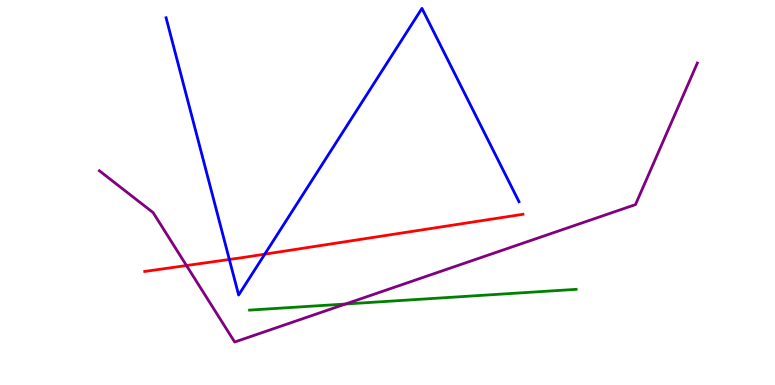[{'lines': ['blue', 'red'], 'intersections': [{'x': 2.96, 'y': 3.26}, {'x': 3.42, 'y': 3.4}]}, {'lines': ['green', 'red'], 'intersections': []}, {'lines': ['purple', 'red'], 'intersections': [{'x': 2.41, 'y': 3.1}]}, {'lines': ['blue', 'green'], 'intersections': []}, {'lines': ['blue', 'purple'], 'intersections': []}, {'lines': ['green', 'purple'], 'intersections': [{'x': 4.46, 'y': 2.1}]}]